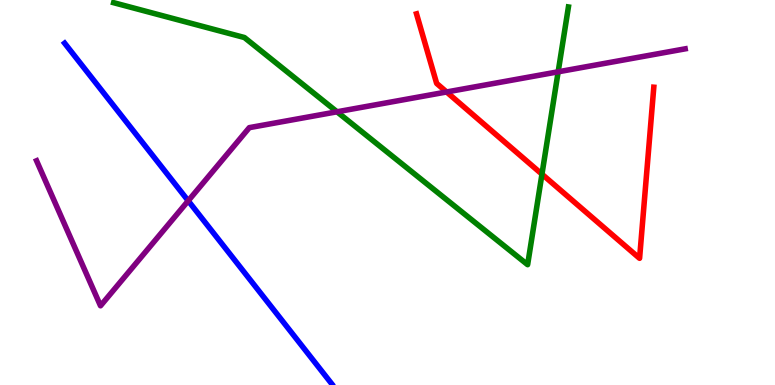[{'lines': ['blue', 'red'], 'intersections': []}, {'lines': ['green', 'red'], 'intersections': [{'x': 6.99, 'y': 5.48}]}, {'lines': ['purple', 'red'], 'intersections': [{'x': 5.76, 'y': 7.61}]}, {'lines': ['blue', 'green'], 'intersections': []}, {'lines': ['blue', 'purple'], 'intersections': [{'x': 2.43, 'y': 4.78}]}, {'lines': ['green', 'purple'], 'intersections': [{'x': 4.35, 'y': 7.1}, {'x': 7.2, 'y': 8.13}]}]